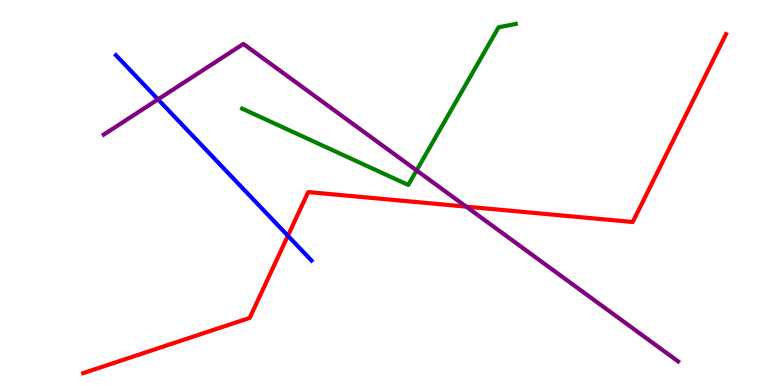[{'lines': ['blue', 'red'], 'intersections': [{'x': 3.71, 'y': 3.88}]}, {'lines': ['green', 'red'], 'intersections': []}, {'lines': ['purple', 'red'], 'intersections': [{'x': 6.02, 'y': 4.63}]}, {'lines': ['blue', 'green'], 'intersections': []}, {'lines': ['blue', 'purple'], 'intersections': [{'x': 2.04, 'y': 7.42}]}, {'lines': ['green', 'purple'], 'intersections': [{'x': 5.38, 'y': 5.57}]}]